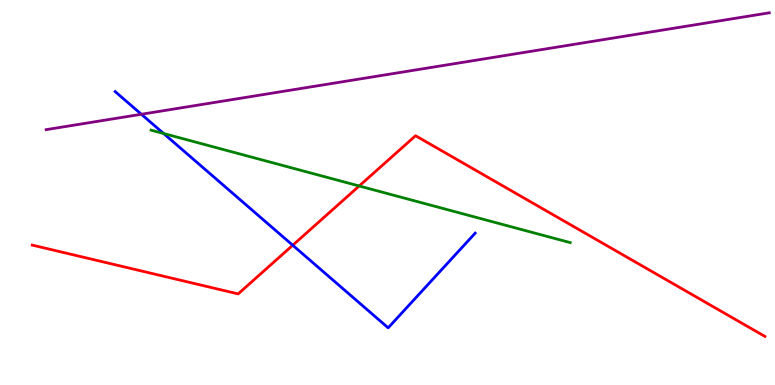[{'lines': ['blue', 'red'], 'intersections': [{'x': 3.78, 'y': 3.63}]}, {'lines': ['green', 'red'], 'intersections': [{'x': 4.63, 'y': 5.17}]}, {'lines': ['purple', 'red'], 'intersections': []}, {'lines': ['blue', 'green'], 'intersections': [{'x': 2.11, 'y': 6.53}]}, {'lines': ['blue', 'purple'], 'intersections': [{'x': 1.82, 'y': 7.03}]}, {'lines': ['green', 'purple'], 'intersections': []}]